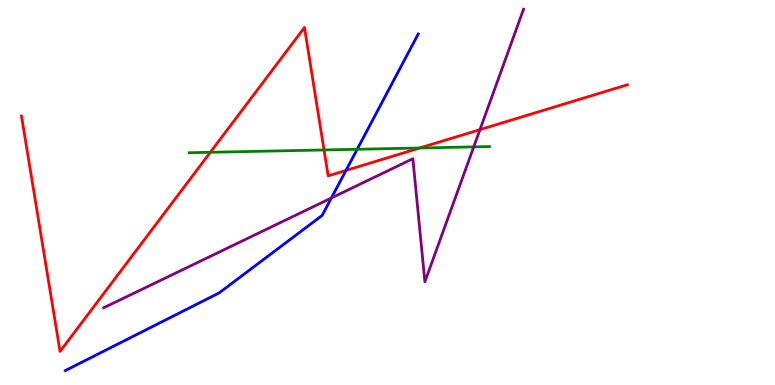[{'lines': ['blue', 'red'], 'intersections': [{'x': 4.46, 'y': 5.57}]}, {'lines': ['green', 'red'], 'intersections': [{'x': 2.71, 'y': 6.04}, {'x': 4.18, 'y': 6.1}, {'x': 5.41, 'y': 6.16}]}, {'lines': ['purple', 'red'], 'intersections': [{'x': 6.19, 'y': 6.63}]}, {'lines': ['blue', 'green'], 'intersections': [{'x': 4.61, 'y': 6.12}]}, {'lines': ['blue', 'purple'], 'intersections': [{'x': 4.28, 'y': 4.86}]}, {'lines': ['green', 'purple'], 'intersections': [{'x': 6.11, 'y': 6.18}]}]